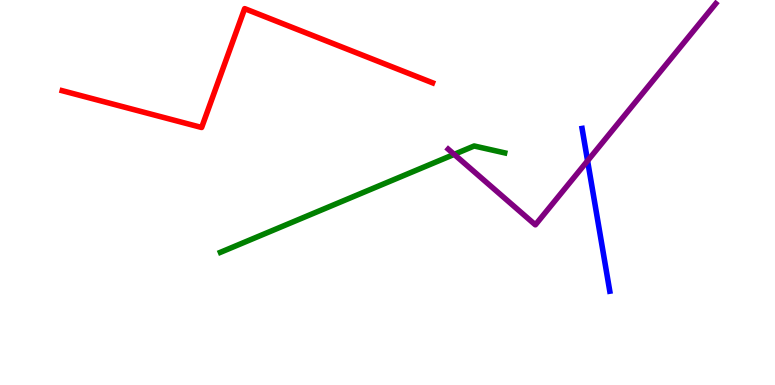[{'lines': ['blue', 'red'], 'intersections': []}, {'lines': ['green', 'red'], 'intersections': []}, {'lines': ['purple', 'red'], 'intersections': []}, {'lines': ['blue', 'green'], 'intersections': []}, {'lines': ['blue', 'purple'], 'intersections': [{'x': 7.58, 'y': 5.82}]}, {'lines': ['green', 'purple'], 'intersections': [{'x': 5.86, 'y': 5.99}]}]